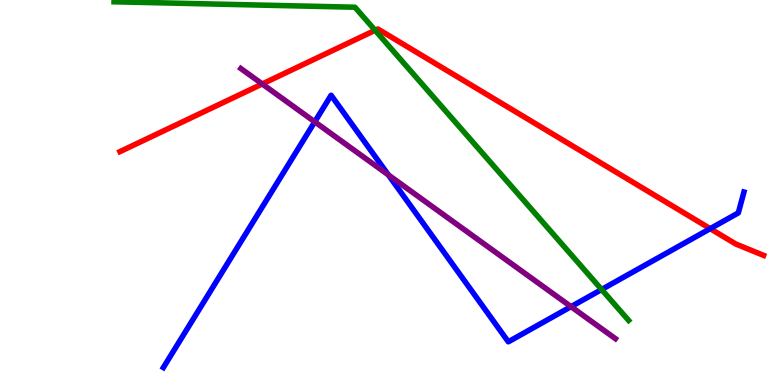[{'lines': ['blue', 'red'], 'intersections': [{'x': 9.16, 'y': 4.06}]}, {'lines': ['green', 'red'], 'intersections': [{'x': 4.84, 'y': 9.21}]}, {'lines': ['purple', 'red'], 'intersections': [{'x': 3.38, 'y': 7.82}]}, {'lines': ['blue', 'green'], 'intersections': [{'x': 7.76, 'y': 2.48}]}, {'lines': ['blue', 'purple'], 'intersections': [{'x': 4.06, 'y': 6.84}, {'x': 5.01, 'y': 5.46}, {'x': 7.37, 'y': 2.04}]}, {'lines': ['green', 'purple'], 'intersections': []}]